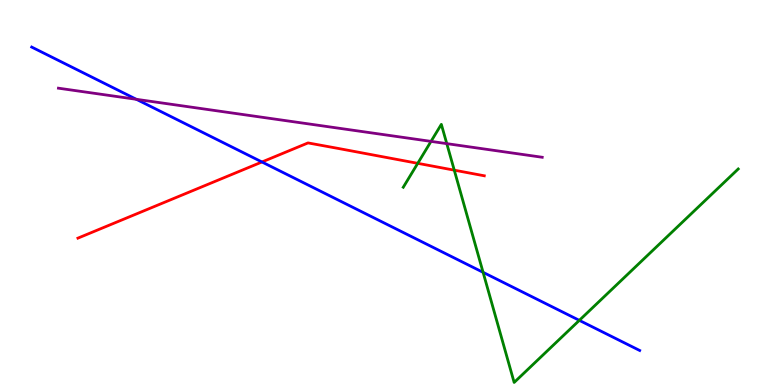[{'lines': ['blue', 'red'], 'intersections': [{'x': 3.38, 'y': 5.79}]}, {'lines': ['green', 'red'], 'intersections': [{'x': 5.39, 'y': 5.76}, {'x': 5.86, 'y': 5.58}]}, {'lines': ['purple', 'red'], 'intersections': []}, {'lines': ['blue', 'green'], 'intersections': [{'x': 6.23, 'y': 2.93}, {'x': 7.48, 'y': 1.68}]}, {'lines': ['blue', 'purple'], 'intersections': [{'x': 1.76, 'y': 7.42}]}, {'lines': ['green', 'purple'], 'intersections': [{'x': 5.56, 'y': 6.33}, {'x': 5.77, 'y': 6.27}]}]